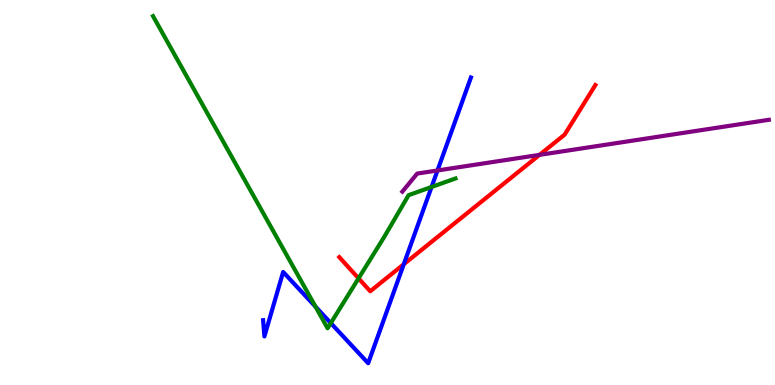[{'lines': ['blue', 'red'], 'intersections': [{'x': 5.21, 'y': 3.14}]}, {'lines': ['green', 'red'], 'intersections': [{'x': 4.63, 'y': 2.77}]}, {'lines': ['purple', 'red'], 'intersections': [{'x': 6.96, 'y': 5.98}]}, {'lines': ['blue', 'green'], 'intersections': [{'x': 4.07, 'y': 2.03}, {'x': 4.27, 'y': 1.61}, {'x': 5.57, 'y': 5.14}]}, {'lines': ['blue', 'purple'], 'intersections': [{'x': 5.65, 'y': 5.57}]}, {'lines': ['green', 'purple'], 'intersections': []}]